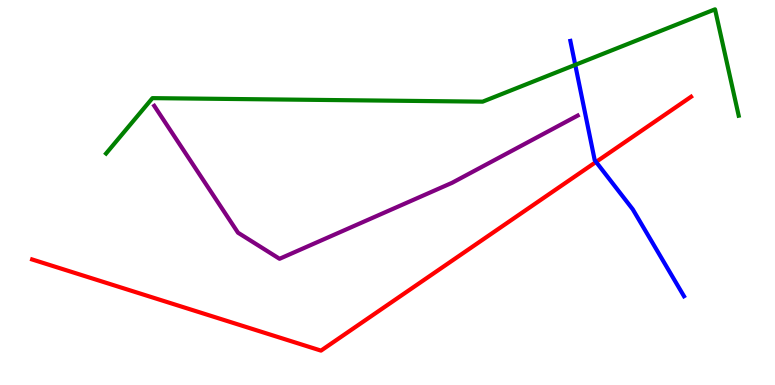[{'lines': ['blue', 'red'], 'intersections': [{'x': 7.69, 'y': 5.79}]}, {'lines': ['green', 'red'], 'intersections': []}, {'lines': ['purple', 'red'], 'intersections': []}, {'lines': ['blue', 'green'], 'intersections': [{'x': 7.42, 'y': 8.32}]}, {'lines': ['blue', 'purple'], 'intersections': []}, {'lines': ['green', 'purple'], 'intersections': []}]